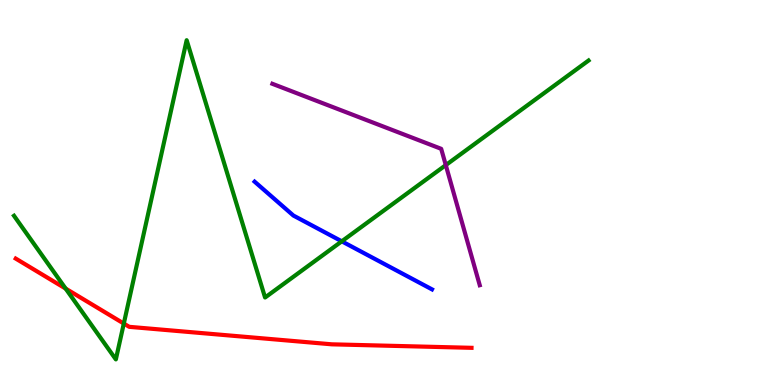[{'lines': ['blue', 'red'], 'intersections': []}, {'lines': ['green', 'red'], 'intersections': [{'x': 0.847, 'y': 2.5}, {'x': 1.6, 'y': 1.6}]}, {'lines': ['purple', 'red'], 'intersections': []}, {'lines': ['blue', 'green'], 'intersections': [{'x': 4.41, 'y': 3.73}]}, {'lines': ['blue', 'purple'], 'intersections': []}, {'lines': ['green', 'purple'], 'intersections': [{'x': 5.75, 'y': 5.71}]}]